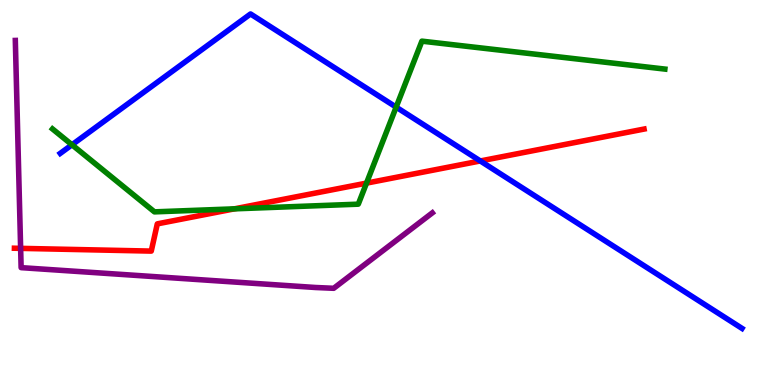[{'lines': ['blue', 'red'], 'intersections': [{'x': 6.2, 'y': 5.82}]}, {'lines': ['green', 'red'], 'intersections': [{'x': 3.02, 'y': 4.58}, {'x': 4.73, 'y': 5.24}]}, {'lines': ['purple', 'red'], 'intersections': [{'x': 0.266, 'y': 3.55}]}, {'lines': ['blue', 'green'], 'intersections': [{'x': 0.929, 'y': 6.24}, {'x': 5.11, 'y': 7.22}]}, {'lines': ['blue', 'purple'], 'intersections': []}, {'lines': ['green', 'purple'], 'intersections': []}]